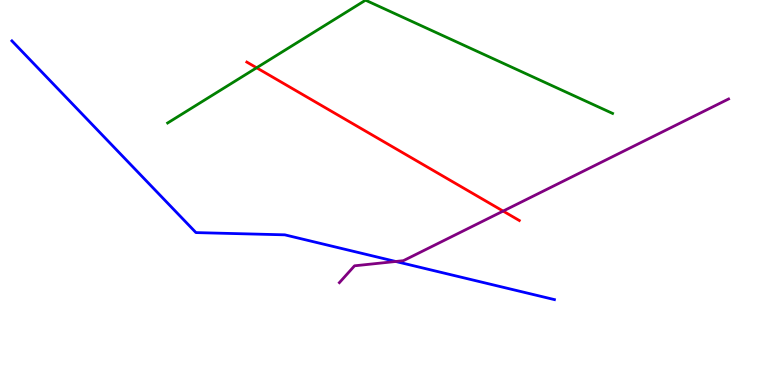[{'lines': ['blue', 'red'], 'intersections': []}, {'lines': ['green', 'red'], 'intersections': [{'x': 3.31, 'y': 8.24}]}, {'lines': ['purple', 'red'], 'intersections': [{'x': 6.49, 'y': 4.52}]}, {'lines': ['blue', 'green'], 'intersections': []}, {'lines': ['blue', 'purple'], 'intersections': [{'x': 5.11, 'y': 3.21}]}, {'lines': ['green', 'purple'], 'intersections': []}]